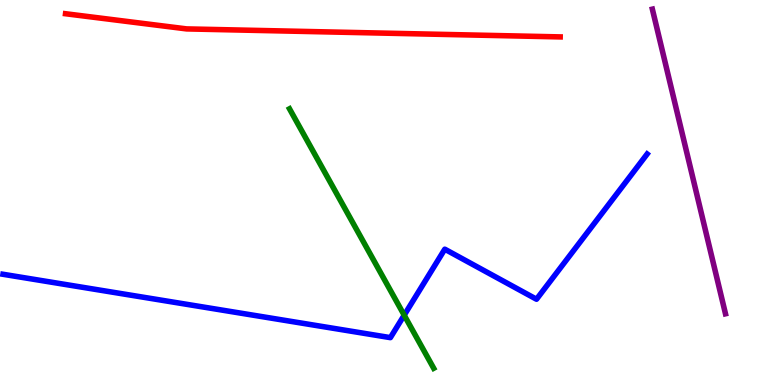[{'lines': ['blue', 'red'], 'intersections': []}, {'lines': ['green', 'red'], 'intersections': []}, {'lines': ['purple', 'red'], 'intersections': []}, {'lines': ['blue', 'green'], 'intersections': [{'x': 5.22, 'y': 1.81}]}, {'lines': ['blue', 'purple'], 'intersections': []}, {'lines': ['green', 'purple'], 'intersections': []}]